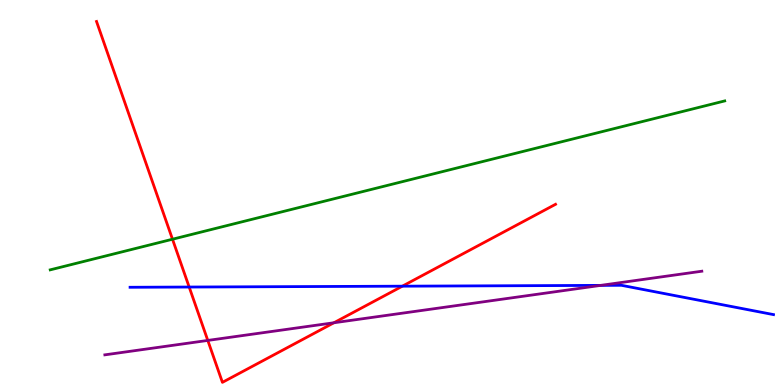[{'lines': ['blue', 'red'], 'intersections': [{'x': 2.44, 'y': 2.54}, {'x': 5.19, 'y': 2.57}]}, {'lines': ['green', 'red'], 'intersections': [{'x': 2.23, 'y': 3.79}]}, {'lines': ['purple', 'red'], 'intersections': [{'x': 2.68, 'y': 1.16}, {'x': 4.31, 'y': 1.62}]}, {'lines': ['blue', 'green'], 'intersections': []}, {'lines': ['blue', 'purple'], 'intersections': [{'x': 7.75, 'y': 2.59}]}, {'lines': ['green', 'purple'], 'intersections': []}]